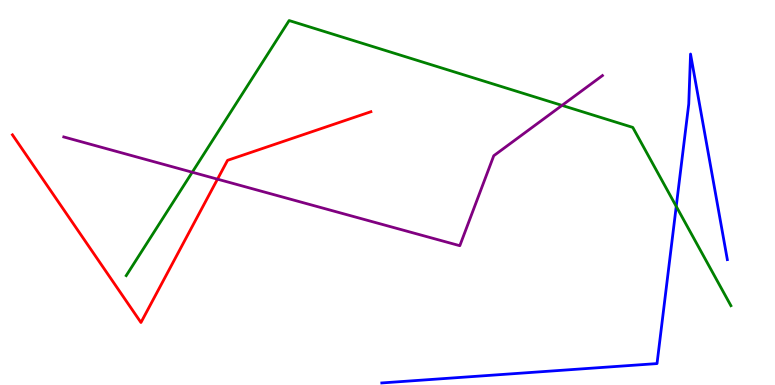[{'lines': ['blue', 'red'], 'intersections': []}, {'lines': ['green', 'red'], 'intersections': []}, {'lines': ['purple', 'red'], 'intersections': [{'x': 2.81, 'y': 5.35}]}, {'lines': ['blue', 'green'], 'intersections': [{'x': 8.73, 'y': 4.64}]}, {'lines': ['blue', 'purple'], 'intersections': []}, {'lines': ['green', 'purple'], 'intersections': [{'x': 2.48, 'y': 5.53}, {'x': 7.25, 'y': 7.26}]}]